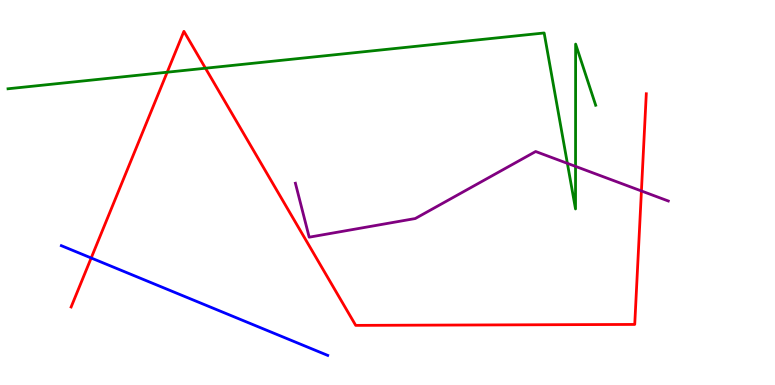[{'lines': ['blue', 'red'], 'intersections': [{'x': 1.18, 'y': 3.3}]}, {'lines': ['green', 'red'], 'intersections': [{'x': 2.16, 'y': 8.12}, {'x': 2.65, 'y': 8.23}]}, {'lines': ['purple', 'red'], 'intersections': [{'x': 8.28, 'y': 5.04}]}, {'lines': ['blue', 'green'], 'intersections': []}, {'lines': ['blue', 'purple'], 'intersections': []}, {'lines': ['green', 'purple'], 'intersections': [{'x': 7.32, 'y': 5.76}, {'x': 7.43, 'y': 5.68}]}]